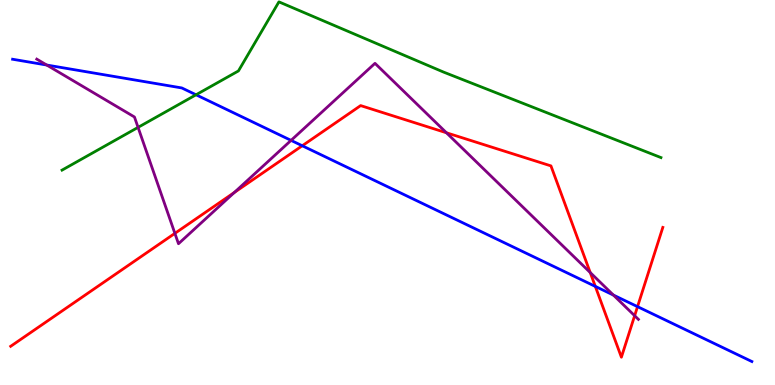[{'lines': ['blue', 'red'], 'intersections': [{'x': 3.9, 'y': 6.21}, {'x': 7.68, 'y': 2.56}, {'x': 8.23, 'y': 2.04}]}, {'lines': ['green', 'red'], 'intersections': []}, {'lines': ['purple', 'red'], 'intersections': [{'x': 2.26, 'y': 3.94}, {'x': 3.02, 'y': 5.0}, {'x': 5.76, 'y': 6.55}, {'x': 7.62, 'y': 2.92}, {'x': 8.19, 'y': 1.8}]}, {'lines': ['blue', 'green'], 'intersections': [{'x': 2.53, 'y': 7.54}]}, {'lines': ['blue', 'purple'], 'intersections': [{'x': 0.603, 'y': 8.31}, {'x': 3.76, 'y': 6.35}, {'x': 7.92, 'y': 2.34}]}, {'lines': ['green', 'purple'], 'intersections': [{'x': 1.78, 'y': 6.69}]}]